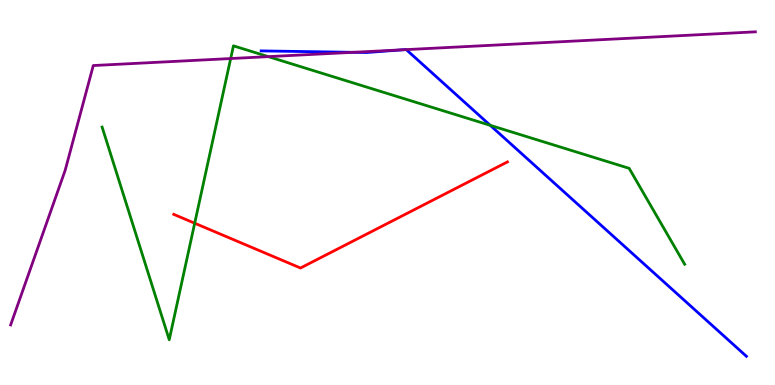[{'lines': ['blue', 'red'], 'intersections': []}, {'lines': ['green', 'red'], 'intersections': [{'x': 2.51, 'y': 4.2}]}, {'lines': ['purple', 'red'], 'intersections': []}, {'lines': ['blue', 'green'], 'intersections': [{'x': 6.33, 'y': 6.74}]}, {'lines': ['blue', 'purple'], 'intersections': [{'x': 4.56, 'y': 8.64}, {'x': 5.2, 'y': 8.71}, {'x': 5.24, 'y': 8.71}]}, {'lines': ['green', 'purple'], 'intersections': [{'x': 2.98, 'y': 8.48}, {'x': 3.46, 'y': 8.53}]}]